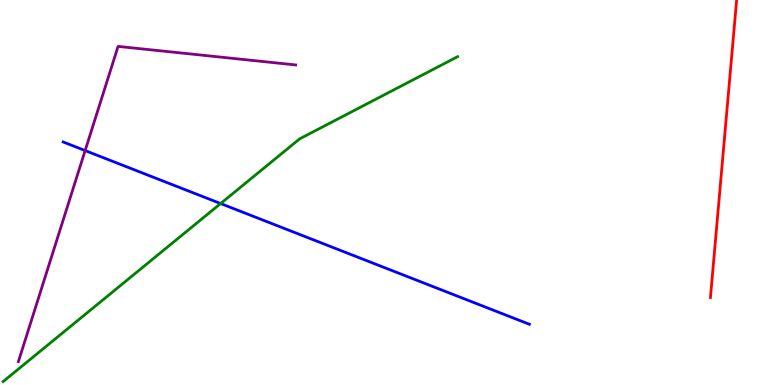[{'lines': ['blue', 'red'], 'intersections': []}, {'lines': ['green', 'red'], 'intersections': []}, {'lines': ['purple', 'red'], 'intersections': []}, {'lines': ['blue', 'green'], 'intersections': [{'x': 2.85, 'y': 4.71}]}, {'lines': ['blue', 'purple'], 'intersections': [{'x': 1.1, 'y': 6.09}]}, {'lines': ['green', 'purple'], 'intersections': []}]